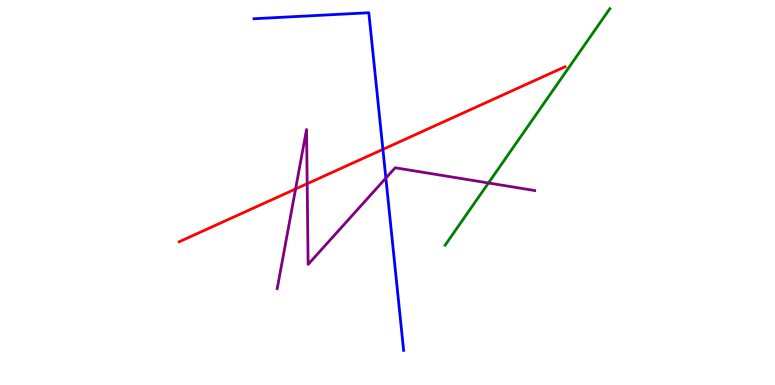[{'lines': ['blue', 'red'], 'intersections': [{'x': 4.94, 'y': 6.12}]}, {'lines': ['green', 'red'], 'intersections': []}, {'lines': ['purple', 'red'], 'intersections': [{'x': 3.81, 'y': 5.09}, {'x': 3.96, 'y': 5.23}]}, {'lines': ['blue', 'green'], 'intersections': []}, {'lines': ['blue', 'purple'], 'intersections': [{'x': 4.98, 'y': 5.37}]}, {'lines': ['green', 'purple'], 'intersections': [{'x': 6.3, 'y': 5.25}]}]